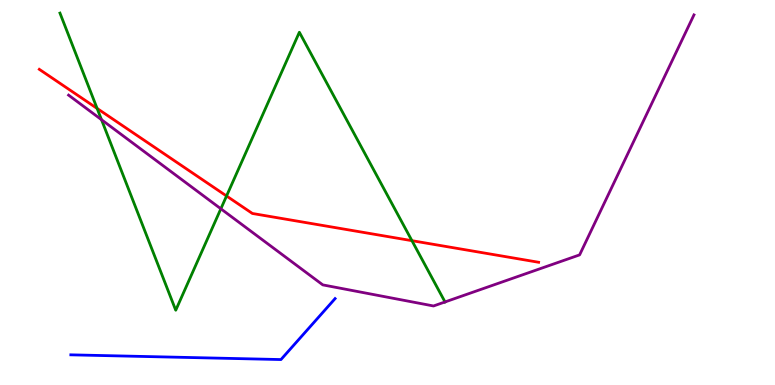[{'lines': ['blue', 'red'], 'intersections': []}, {'lines': ['green', 'red'], 'intersections': [{'x': 1.25, 'y': 7.18}, {'x': 2.92, 'y': 4.91}, {'x': 5.32, 'y': 3.75}]}, {'lines': ['purple', 'red'], 'intersections': []}, {'lines': ['blue', 'green'], 'intersections': []}, {'lines': ['blue', 'purple'], 'intersections': []}, {'lines': ['green', 'purple'], 'intersections': [{'x': 1.31, 'y': 6.89}, {'x': 2.85, 'y': 4.58}, {'x': 5.74, 'y': 2.16}]}]